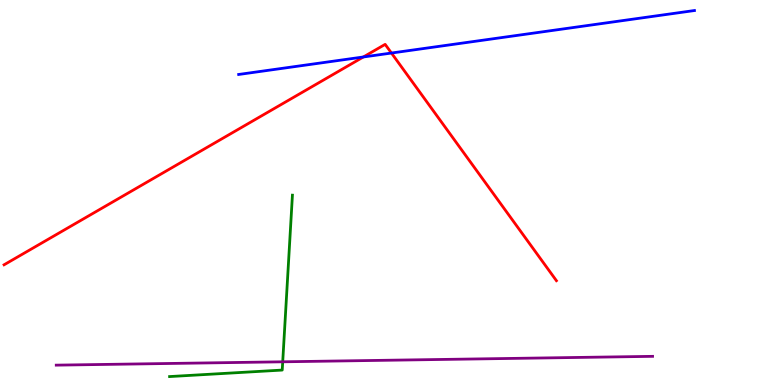[{'lines': ['blue', 'red'], 'intersections': [{'x': 4.69, 'y': 8.52}, {'x': 5.05, 'y': 8.62}]}, {'lines': ['green', 'red'], 'intersections': []}, {'lines': ['purple', 'red'], 'intersections': []}, {'lines': ['blue', 'green'], 'intersections': []}, {'lines': ['blue', 'purple'], 'intersections': []}, {'lines': ['green', 'purple'], 'intersections': [{'x': 3.65, 'y': 0.603}]}]